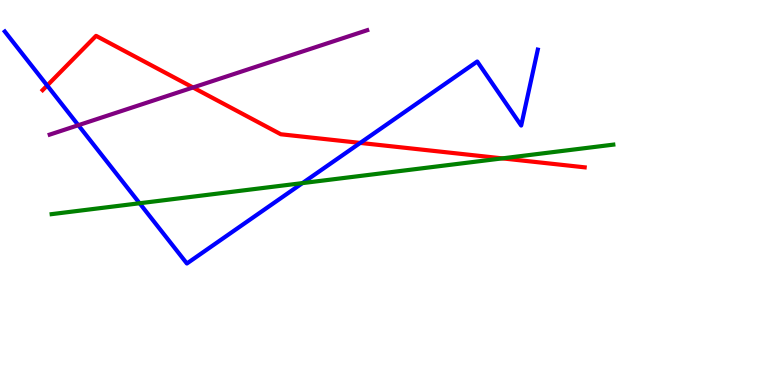[{'lines': ['blue', 'red'], 'intersections': [{'x': 0.609, 'y': 7.78}, {'x': 4.65, 'y': 6.29}]}, {'lines': ['green', 'red'], 'intersections': [{'x': 6.48, 'y': 5.89}]}, {'lines': ['purple', 'red'], 'intersections': [{'x': 2.49, 'y': 7.73}]}, {'lines': ['blue', 'green'], 'intersections': [{'x': 1.8, 'y': 4.72}, {'x': 3.9, 'y': 5.24}]}, {'lines': ['blue', 'purple'], 'intersections': [{'x': 1.01, 'y': 6.75}]}, {'lines': ['green', 'purple'], 'intersections': []}]